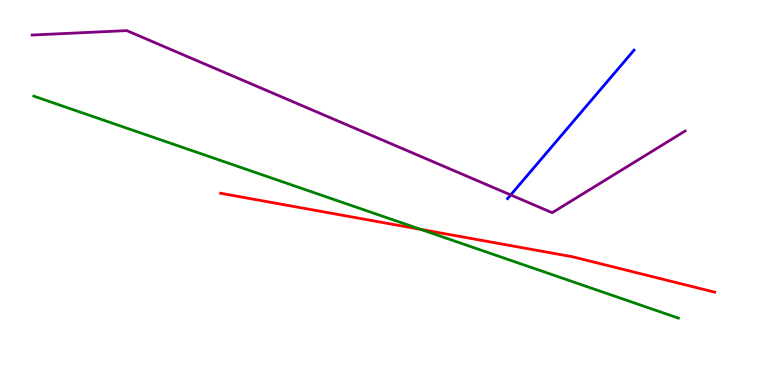[{'lines': ['blue', 'red'], 'intersections': []}, {'lines': ['green', 'red'], 'intersections': [{'x': 5.43, 'y': 4.04}]}, {'lines': ['purple', 'red'], 'intersections': []}, {'lines': ['blue', 'green'], 'intersections': []}, {'lines': ['blue', 'purple'], 'intersections': [{'x': 6.59, 'y': 4.94}]}, {'lines': ['green', 'purple'], 'intersections': []}]